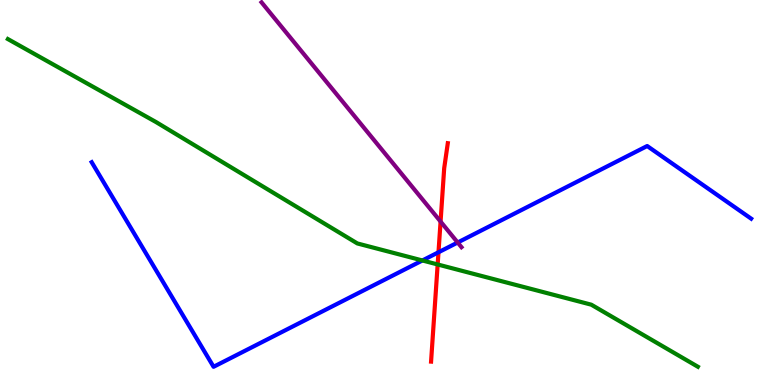[{'lines': ['blue', 'red'], 'intersections': [{'x': 5.66, 'y': 3.45}]}, {'lines': ['green', 'red'], 'intersections': [{'x': 5.65, 'y': 3.13}]}, {'lines': ['purple', 'red'], 'intersections': [{'x': 5.68, 'y': 4.25}]}, {'lines': ['blue', 'green'], 'intersections': [{'x': 5.45, 'y': 3.23}]}, {'lines': ['blue', 'purple'], 'intersections': [{'x': 5.91, 'y': 3.7}]}, {'lines': ['green', 'purple'], 'intersections': []}]